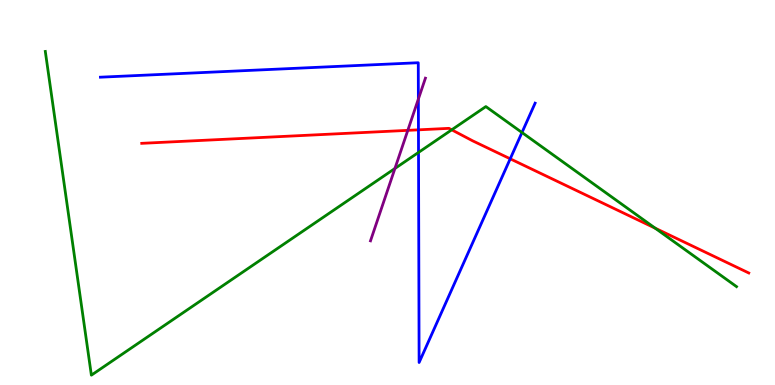[{'lines': ['blue', 'red'], 'intersections': [{'x': 5.4, 'y': 6.63}, {'x': 6.58, 'y': 5.88}]}, {'lines': ['green', 'red'], 'intersections': [{'x': 5.83, 'y': 6.63}, {'x': 8.45, 'y': 4.07}]}, {'lines': ['purple', 'red'], 'intersections': [{'x': 5.26, 'y': 6.61}]}, {'lines': ['blue', 'green'], 'intersections': [{'x': 5.4, 'y': 6.04}, {'x': 6.74, 'y': 6.56}]}, {'lines': ['blue', 'purple'], 'intersections': [{'x': 5.4, 'y': 7.43}]}, {'lines': ['green', 'purple'], 'intersections': [{'x': 5.1, 'y': 5.62}]}]